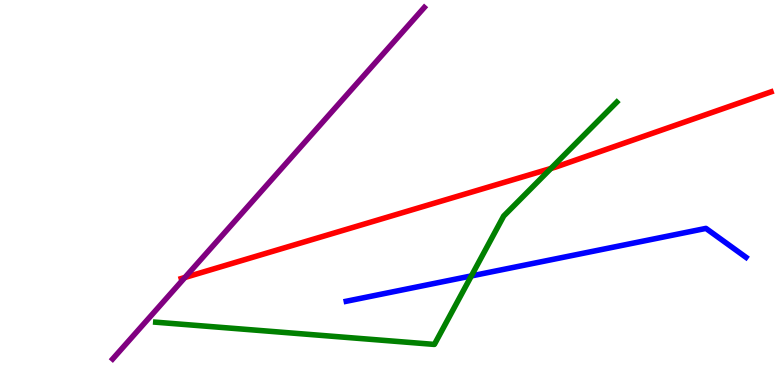[{'lines': ['blue', 'red'], 'intersections': []}, {'lines': ['green', 'red'], 'intersections': [{'x': 7.11, 'y': 5.62}]}, {'lines': ['purple', 'red'], 'intersections': [{'x': 2.39, 'y': 2.79}]}, {'lines': ['blue', 'green'], 'intersections': [{'x': 6.08, 'y': 2.83}]}, {'lines': ['blue', 'purple'], 'intersections': []}, {'lines': ['green', 'purple'], 'intersections': []}]